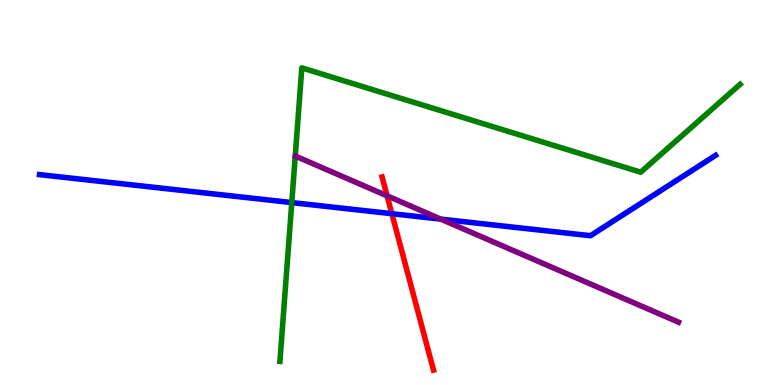[{'lines': ['blue', 'red'], 'intersections': [{'x': 5.06, 'y': 4.45}]}, {'lines': ['green', 'red'], 'intersections': []}, {'lines': ['purple', 'red'], 'intersections': [{'x': 4.99, 'y': 4.91}]}, {'lines': ['blue', 'green'], 'intersections': [{'x': 3.76, 'y': 4.74}]}, {'lines': ['blue', 'purple'], 'intersections': [{'x': 5.69, 'y': 4.31}]}, {'lines': ['green', 'purple'], 'intersections': []}]